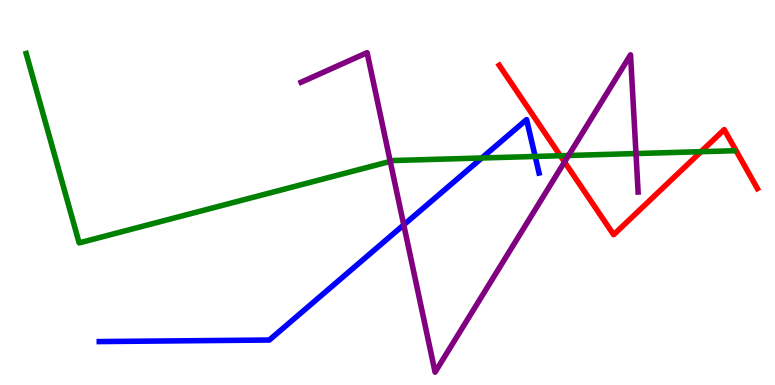[{'lines': ['blue', 'red'], 'intersections': []}, {'lines': ['green', 'red'], 'intersections': [{'x': 7.23, 'y': 5.96}, {'x': 9.05, 'y': 6.06}]}, {'lines': ['purple', 'red'], 'intersections': [{'x': 7.28, 'y': 5.79}]}, {'lines': ['blue', 'green'], 'intersections': [{'x': 6.22, 'y': 5.9}, {'x': 6.91, 'y': 5.94}]}, {'lines': ['blue', 'purple'], 'intersections': [{'x': 5.21, 'y': 4.16}]}, {'lines': ['green', 'purple'], 'intersections': [{'x': 5.04, 'y': 5.81}, {'x': 7.34, 'y': 5.96}, {'x': 8.21, 'y': 6.01}]}]